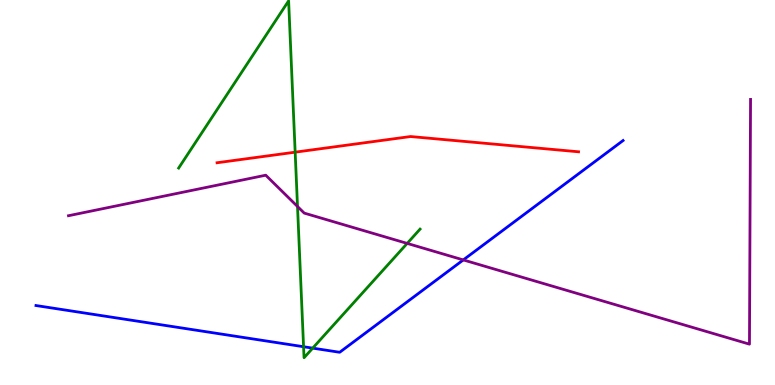[{'lines': ['blue', 'red'], 'intersections': []}, {'lines': ['green', 'red'], 'intersections': [{'x': 3.81, 'y': 6.05}]}, {'lines': ['purple', 'red'], 'intersections': []}, {'lines': ['blue', 'green'], 'intersections': [{'x': 3.92, 'y': 0.994}, {'x': 4.03, 'y': 0.958}]}, {'lines': ['blue', 'purple'], 'intersections': [{'x': 5.98, 'y': 3.25}]}, {'lines': ['green', 'purple'], 'intersections': [{'x': 3.84, 'y': 4.64}, {'x': 5.25, 'y': 3.68}]}]